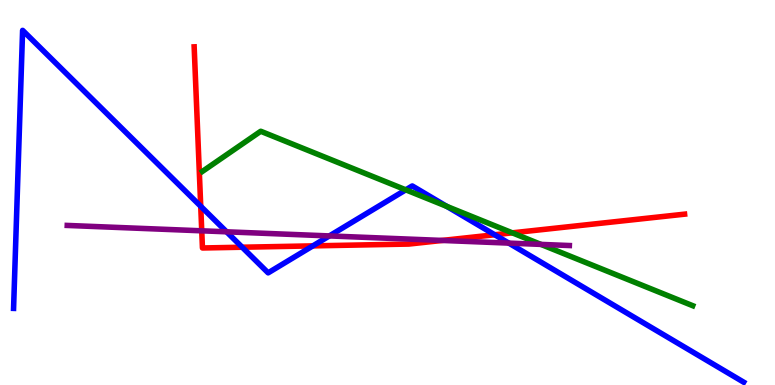[{'lines': ['blue', 'red'], 'intersections': [{'x': 2.59, 'y': 4.64}, {'x': 3.13, 'y': 3.58}, {'x': 4.04, 'y': 3.61}, {'x': 6.38, 'y': 3.9}]}, {'lines': ['green', 'red'], 'intersections': [{'x': 6.61, 'y': 3.95}]}, {'lines': ['purple', 'red'], 'intersections': [{'x': 2.6, 'y': 4.0}, {'x': 5.71, 'y': 3.75}]}, {'lines': ['blue', 'green'], 'intersections': [{'x': 5.24, 'y': 5.07}, {'x': 5.76, 'y': 4.64}]}, {'lines': ['blue', 'purple'], 'intersections': [{'x': 2.92, 'y': 3.98}, {'x': 4.25, 'y': 3.87}, {'x': 6.57, 'y': 3.69}]}, {'lines': ['green', 'purple'], 'intersections': [{'x': 6.98, 'y': 3.65}]}]